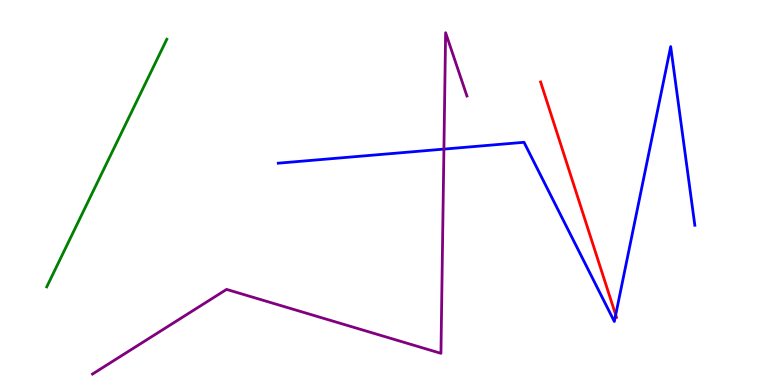[{'lines': ['blue', 'red'], 'intersections': [{'x': 7.94, 'y': 1.82}]}, {'lines': ['green', 'red'], 'intersections': []}, {'lines': ['purple', 'red'], 'intersections': []}, {'lines': ['blue', 'green'], 'intersections': []}, {'lines': ['blue', 'purple'], 'intersections': [{'x': 5.73, 'y': 6.13}]}, {'lines': ['green', 'purple'], 'intersections': []}]